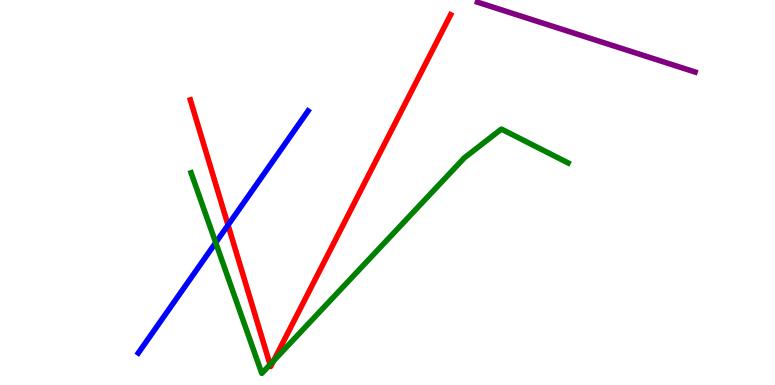[{'lines': ['blue', 'red'], 'intersections': [{'x': 2.94, 'y': 4.15}]}, {'lines': ['green', 'red'], 'intersections': [{'x': 3.48, 'y': 0.531}, {'x': 3.53, 'y': 0.627}]}, {'lines': ['purple', 'red'], 'intersections': []}, {'lines': ['blue', 'green'], 'intersections': [{'x': 2.78, 'y': 3.7}]}, {'lines': ['blue', 'purple'], 'intersections': []}, {'lines': ['green', 'purple'], 'intersections': []}]